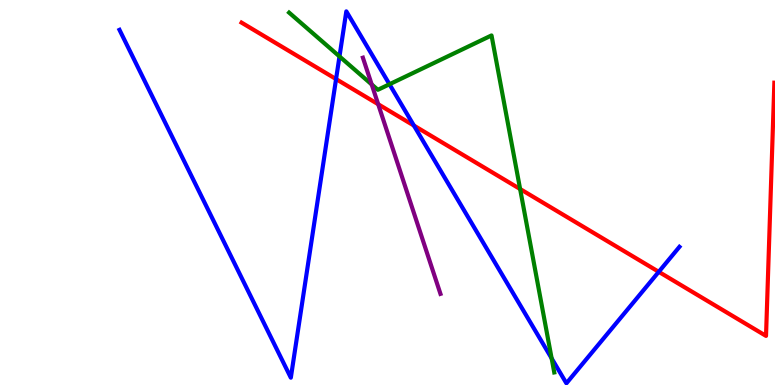[{'lines': ['blue', 'red'], 'intersections': [{'x': 4.34, 'y': 7.95}, {'x': 5.34, 'y': 6.74}, {'x': 8.5, 'y': 2.94}]}, {'lines': ['green', 'red'], 'intersections': [{'x': 6.71, 'y': 5.09}]}, {'lines': ['purple', 'red'], 'intersections': [{'x': 4.88, 'y': 7.29}]}, {'lines': ['blue', 'green'], 'intersections': [{'x': 4.38, 'y': 8.53}, {'x': 5.03, 'y': 7.81}, {'x': 7.12, 'y': 0.692}]}, {'lines': ['blue', 'purple'], 'intersections': []}, {'lines': ['green', 'purple'], 'intersections': [{'x': 4.8, 'y': 7.81}]}]